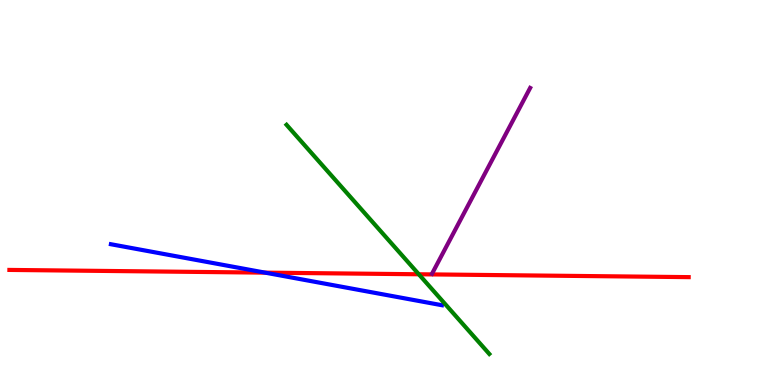[{'lines': ['blue', 'red'], 'intersections': [{'x': 3.42, 'y': 2.92}]}, {'lines': ['green', 'red'], 'intersections': [{'x': 5.4, 'y': 2.88}]}, {'lines': ['purple', 'red'], 'intersections': []}, {'lines': ['blue', 'green'], 'intersections': []}, {'lines': ['blue', 'purple'], 'intersections': []}, {'lines': ['green', 'purple'], 'intersections': []}]